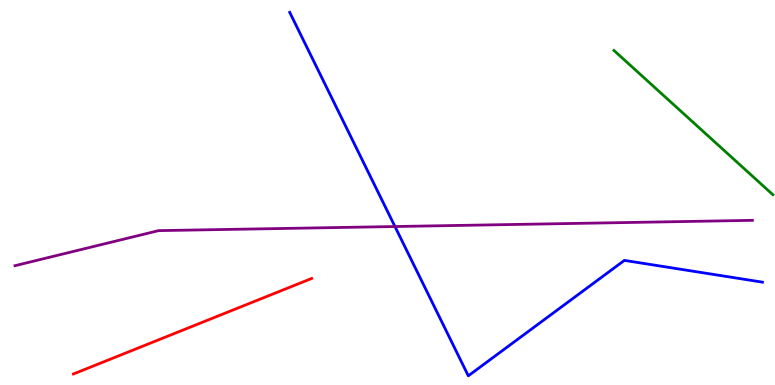[{'lines': ['blue', 'red'], 'intersections': []}, {'lines': ['green', 'red'], 'intersections': []}, {'lines': ['purple', 'red'], 'intersections': []}, {'lines': ['blue', 'green'], 'intersections': []}, {'lines': ['blue', 'purple'], 'intersections': [{'x': 5.1, 'y': 4.12}]}, {'lines': ['green', 'purple'], 'intersections': []}]